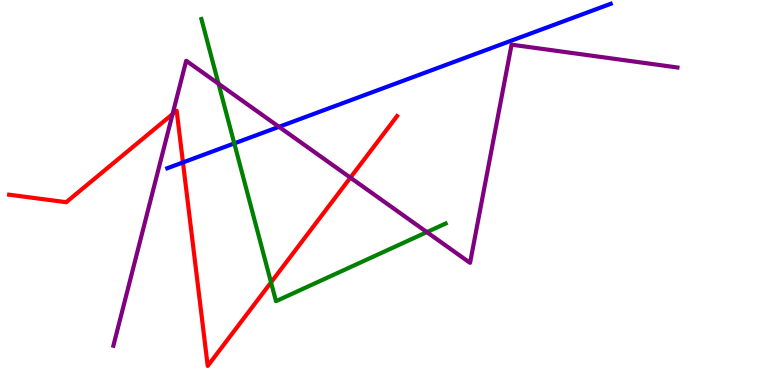[{'lines': ['blue', 'red'], 'intersections': [{'x': 2.36, 'y': 5.78}]}, {'lines': ['green', 'red'], 'intersections': [{'x': 3.5, 'y': 2.67}]}, {'lines': ['purple', 'red'], 'intersections': [{'x': 2.23, 'y': 7.04}, {'x': 4.52, 'y': 5.39}]}, {'lines': ['blue', 'green'], 'intersections': [{'x': 3.02, 'y': 6.28}]}, {'lines': ['blue', 'purple'], 'intersections': [{'x': 3.6, 'y': 6.71}]}, {'lines': ['green', 'purple'], 'intersections': [{'x': 2.82, 'y': 7.82}, {'x': 5.51, 'y': 3.97}]}]